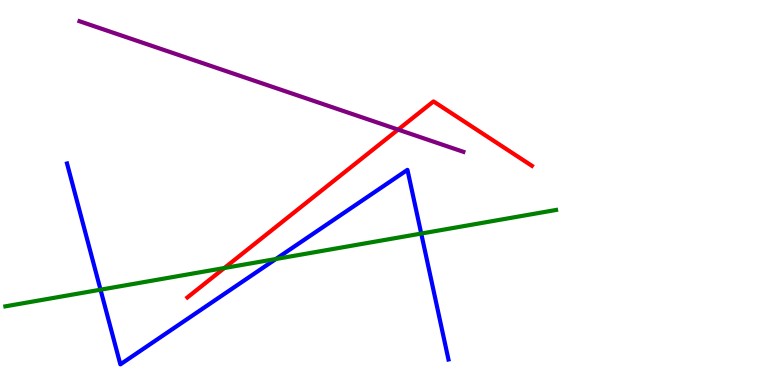[{'lines': ['blue', 'red'], 'intersections': []}, {'lines': ['green', 'red'], 'intersections': [{'x': 2.89, 'y': 3.04}]}, {'lines': ['purple', 'red'], 'intersections': [{'x': 5.14, 'y': 6.63}]}, {'lines': ['blue', 'green'], 'intersections': [{'x': 1.3, 'y': 2.48}, {'x': 3.56, 'y': 3.27}, {'x': 5.44, 'y': 3.93}]}, {'lines': ['blue', 'purple'], 'intersections': []}, {'lines': ['green', 'purple'], 'intersections': []}]